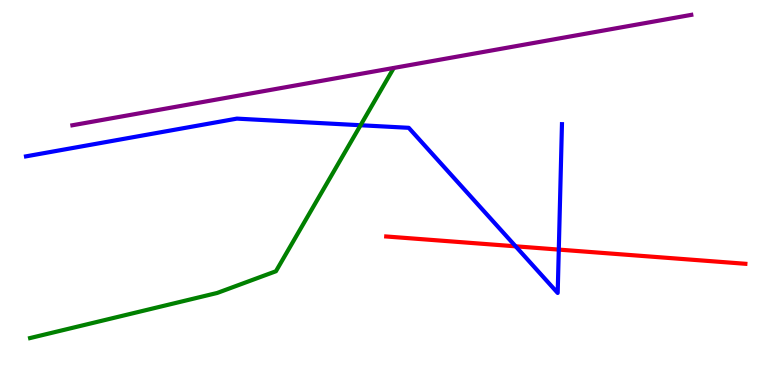[{'lines': ['blue', 'red'], 'intersections': [{'x': 6.65, 'y': 3.6}, {'x': 7.21, 'y': 3.52}]}, {'lines': ['green', 'red'], 'intersections': []}, {'lines': ['purple', 'red'], 'intersections': []}, {'lines': ['blue', 'green'], 'intersections': [{'x': 4.65, 'y': 6.75}]}, {'lines': ['blue', 'purple'], 'intersections': []}, {'lines': ['green', 'purple'], 'intersections': []}]